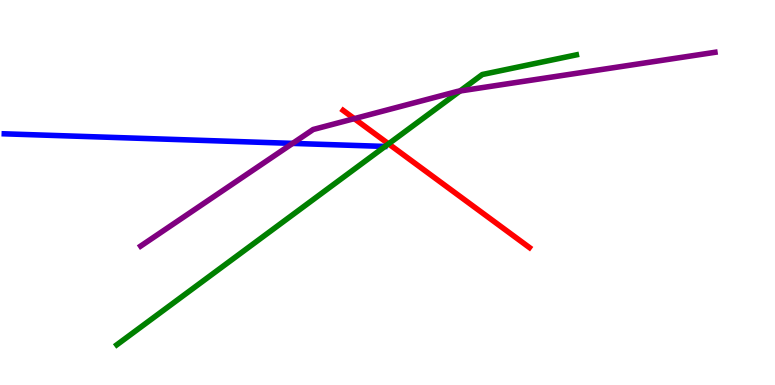[{'lines': ['blue', 'red'], 'intersections': []}, {'lines': ['green', 'red'], 'intersections': [{'x': 5.01, 'y': 6.26}]}, {'lines': ['purple', 'red'], 'intersections': [{'x': 4.57, 'y': 6.92}]}, {'lines': ['blue', 'green'], 'intersections': []}, {'lines': ['blue', 'purple'], 'intersections': [{'x': 3.78, 'y': 6.28}]}, {'lines': ['green', 'purple'], 'intersections': [{'x': 5.94, 'y': 7.64}]}]